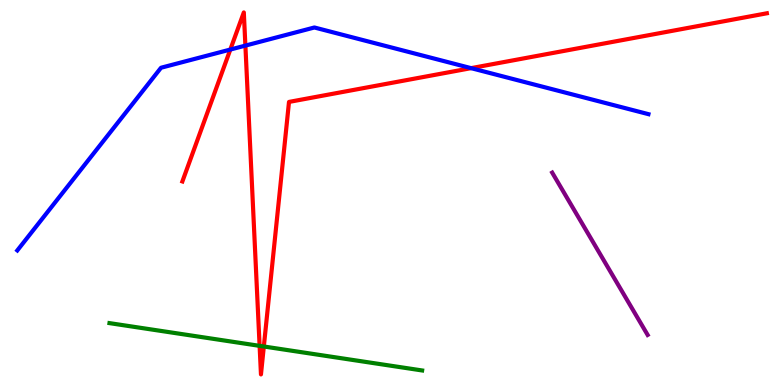[{'lines': ['blue', 'red'], 'intersections': [{'x': 2.97, 'y': 8.71}, {'x': 3.17, 'y': 8.82}, {'x': 6.08, 'y': 8.23}]}, {'lines': ['green', 'red'], 'intersections': [{'x': 3.35, 'y': 1.02}, {'x': 3.4, 'y': 1.0}]}, {'lines': ['purple', 'red'], 'intersections': []}, {'lines': ['blue', 'green'], 'intersections': []}, {'lines': ['blue', 'purple'], 'intersections': []}, {'lines': ['green', 'purple'], 'intersections': []}]